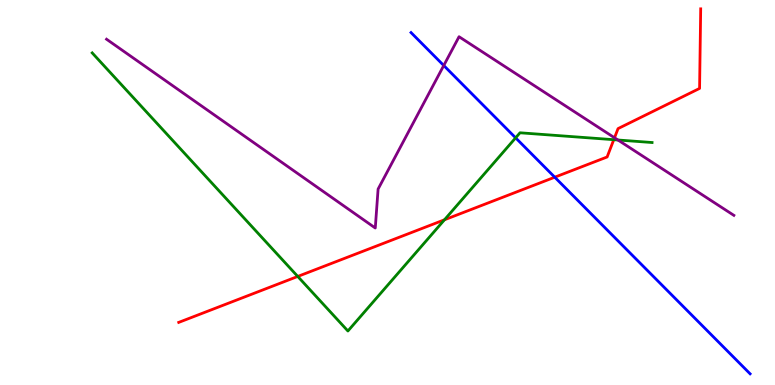[{'lines': ['blue', 'red'], 'intersections': [{'x': 7.16, 'y': 5.4}]}, {'lines': ['green', 'red'], 'intersections': [{'x': 3.84, 'y': 2.82}, {'x': 5.74, 'y': 4.29}, {'x': 7.92, 'y': 6.37}]}, {'lines': ['purple', 'red'], 'intersections': [{'x': 7.93, 'y': 6.42}]}, {'lines': ['blue', 'green'], 'intersections': [{'x': 6.65, 'y': 6.42}]}, {'lines': ['blue', 'purple'], 'intersections': [{'x': 5.73, 'y': 8.3}]}, {'lines': ['green', 'purple'], 'intersections': [{'x': 7.97, 'y': 6.36}]}]